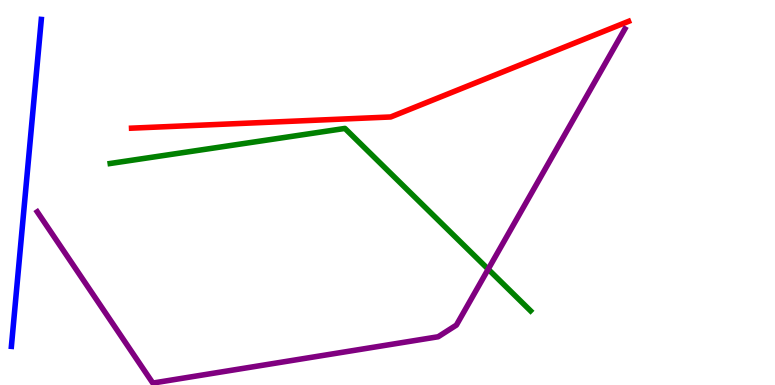[{'lines': ['blue', 'red'], 'intersections': []}, {'lines': ['green', 'red'], 'intersections': []}, {'lines': ['purple', 'red'], 'intersections': []}, {'lines': ['blue', 'green'], 'intersections': []}, {'lines': ['blue', 'purple'], 'intersections': []}, {'lines': ['green', 'purple'], 'intersections': [{'x': 6.3, 'y': 3.01}]}]